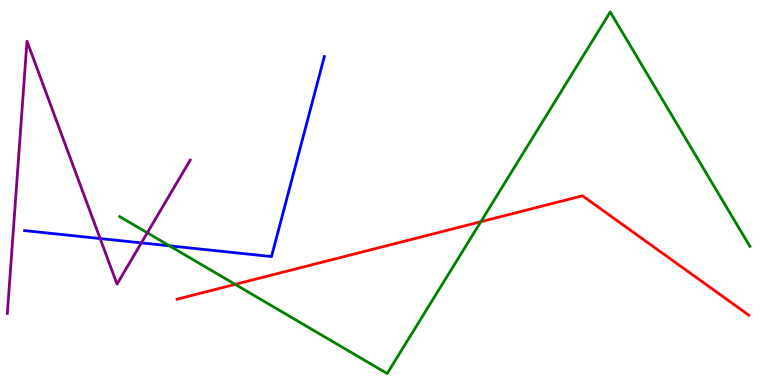[{'lines': ['blue', 'red'], 'intersections': []}, {'lines': ['green', 'red'], 'intersections': [{'x': 3.03, 'y': 2.61}, {'x': 6.2, 'y': 4.24}]}, {'lines': ['purple', 'red'], 'intersections': []}, {'lines': ['blue', 'green'], 'intersections': [{'x': 2.19, 'y': 3.61}]}, {'lines': ['blue', 'purple'], 'intersections': [{'x': 1.29, 'y': 3.8}, {'x': 1.82, 'y': 3.69}]}, {'lines': ['green', 'purple'], 'intersections': [{'x': 1.9, 'y': 3.95}]}]